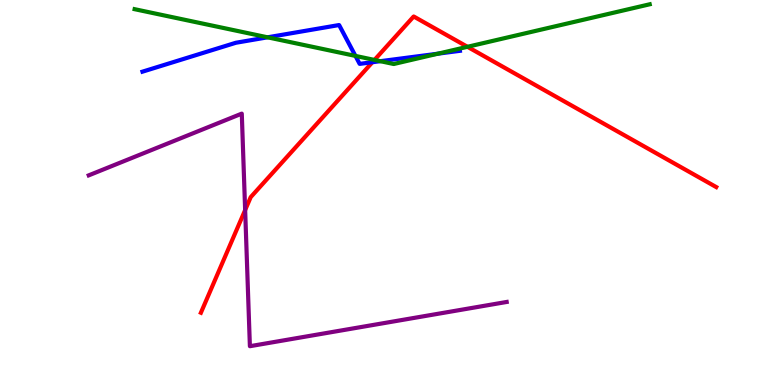[{'lines': ['blue', 'red'], 'intersections': [{'x': 4.81, 'y': 8.38}]}, {'lines': ['green', 'red'], 'intersections': [{'x': 4.83, 'y': 8.44}, {'x': 6.03, 'y': 8.78}]}, {'lines': ['purple', 'red'], 'intersections': [{'x': 3.16, 'y': 4.54}]}, {'lines': ['blue', 'green'], 'intersections': [{'x': 3.45, 'y': 9.03}, {'x': 4.59, 'y': 8.55}, {'x': 4.91, 'y': 8.41}, {'x': 5.65, 'y': 8.61}]}, {'lines': ['blue', 'purple'], 'intersections': []}, {'lines': ['green', 'purple'], 'intersections': []}]